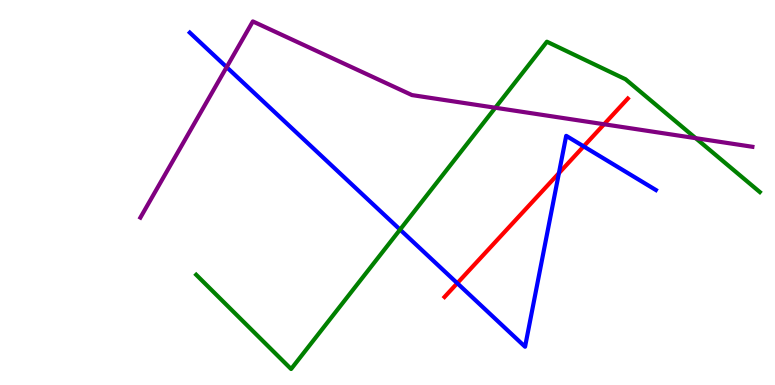[{'lines': ['blue', 'red'], 'intersections': [{'x': 5.9, 'y': 2.64}, {'x': 7.21, 'y': 5.5}, {'x': 7.53, 'y': 6.2}]}, {'lines': ['green', 'red'], 'intersections': []}, {'lines': ['purple', 'red'], 'intersections': [{'x': 7.79, 'y': 6.77}]}, {'lines': ['blue', 'green'], 'intersections': [{'x': 5.16, 'y': 4.04}]}, {'lines': ['blue', 'purple'], 'intersections': [{'x': 2.92, 'y': 8.26}]}, {'lines': ['green', 'purple'], 'intersections': [{'x': 6.39, 'y': 7.2}, {'x': 8.98, 'y': 6.41}]}]